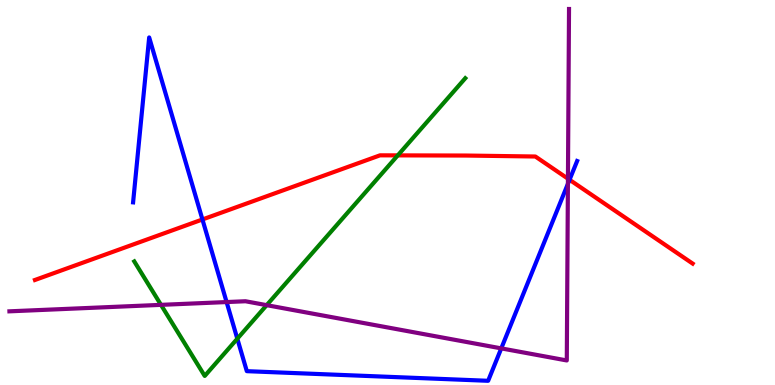[{'lines': ['blue', 'red'], 'intersections': [{'x': 2.61, 'y': 4.3}, {'x': 7.35, 'y': 5.33}]}, {'lines': ['green', 'red'], 'intersections': [{'x': 5.13, 'y': 5.96}]}, {'lines': ['purple', 'red'], 'intersections': [{'x': 7.33, 'y': 5.36}]}, {'lines': ['blue', 'green'], 'intersections': [{'x': 3.06, 'y': 1.2}]}, {'lines': ['blue', 'purple'], 'intersections': [{'x': 2.92, 'y': 2.15}, {'x': 6.47, 'y': 0.951}, {'x': 7.33, 'y': 5.23}]}, {'lines': ['green', 'purple'], 'intersections': [{'x': 2.08, 'y': 2.08}, {'x': 3.44, 'y': 2.07}]}]